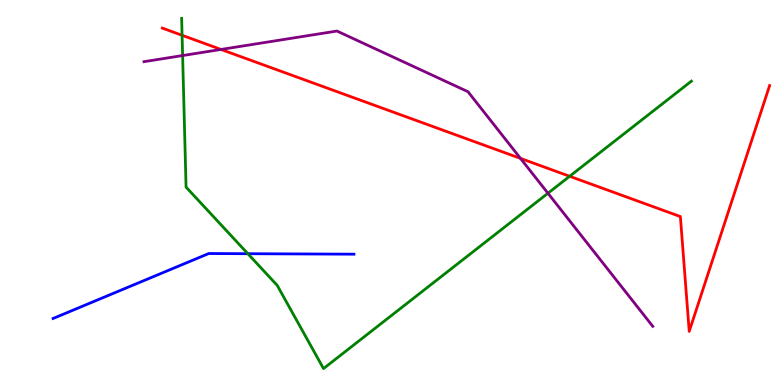[{'lines': ['blue', 'red'], 'intersections': []}, {'lines': ['green', 'red'], 'intersections': [{'x': 2.35, 'y': 9.08}, {'x': 7.35, 'y': 5.42}]}, {'lines': ['purple', 'red'], 'intersections': [{'x': 2.85, 'y': 8.72}, {'x': 6.72, 'y': 5.89}]}, {'lines': ['blue', 'green'], 'intersections': [{'x': 3.2, 'y': 3.41}]}, {'lines': ['blue', 'purple'], 'intersections': []}, {'lines': ['green', 'purple'], 'intersections': [{'x': 2.36, 'y': 8.56}, {'x': 7.07, 'y': 4.98}]}]